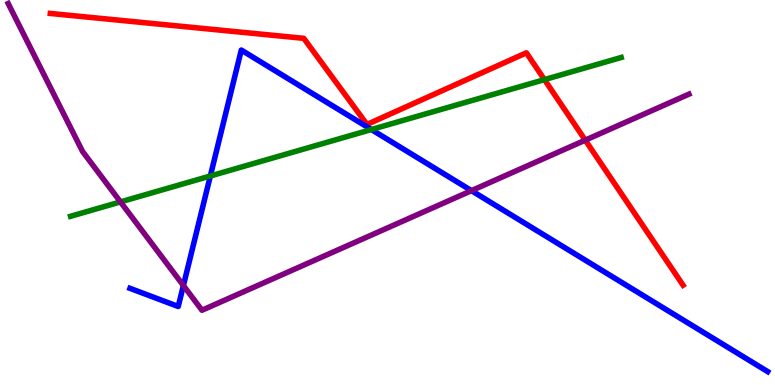[{'lines': ['blue', 'red'], 'intersections': []}, {'lines': ['green', 'red'], 'intersections': [{'x': 7.03, 'y': 7.93}]}, {'lines': ['purple', 'red'], 'intersections': [{'x': 7.55, 'y': 6.36}]}, {'lines': ['blue', 'green'], 'intersections': [{'x': 2.71, 'y': 5.43}, {'x': 4.79, 'y': 6.64}]}, {'lines': ['blue', 'purple'], 'intersections': [{'x': 2.37, 'y': 2.58}, {'x': 6.08, 'y': 5.05}]}, {'lines': ['green', 'purple'], 'intersections': [{'x': 1.55, 'y': 4.76}]}]